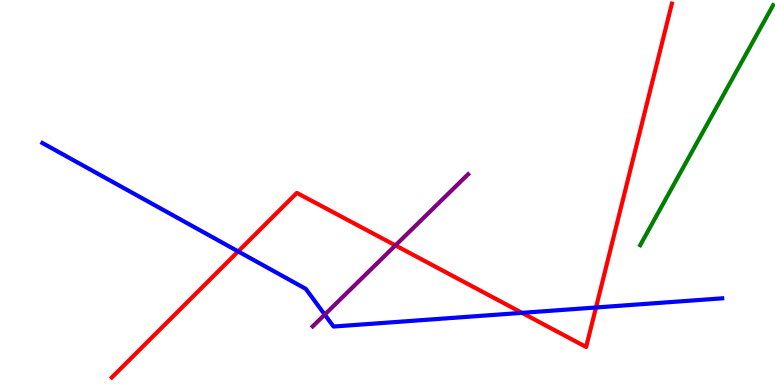[{'lines': ['blue', 'red'], 'intersections': [{'x': 3.07, 'y': 3.47}, {'x': 6.74, 'y': 1.87}, {'x': 7.69, 'y': 2.01}]}, {'lines': ['green', 'red'], 'intersections': []}, {'lines': ['purple', 'red'], 'intersections': [{'x': 5.1, 'y': 3.63}]}, {'lines': ['blue', 'green'], 'intersections': []}, {'lines': ['blue', 'purple'], 'intersections': [{'x': 4.19, 'y': 1.83}]}, {'lines': ['green', 'purple'], 'intersections': []}]